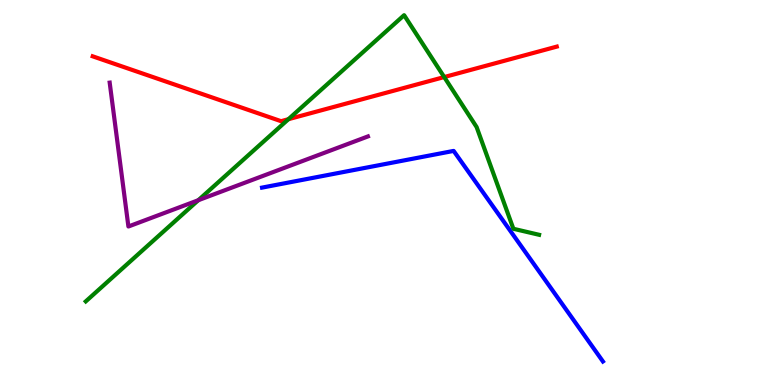[{'lines': ['blue', 'red'], 'intersections': []}, {'lines': ['green', 'red'], 'intersections': [{'x': 3.72, 'y': 6.9}, {'x': 5.73, 'y': 8.0}]}, {'lines': ['purple', 'red'], 'intersections': []}, {'lines': ['blue', 'green'], 'intersections': []}, {'lines': ['blue', 'purple'], 'intersections': []}, {'lines': ['green', 'purple'], 'intersections': [{'x': 2.56, 'y': 4.8}]}]